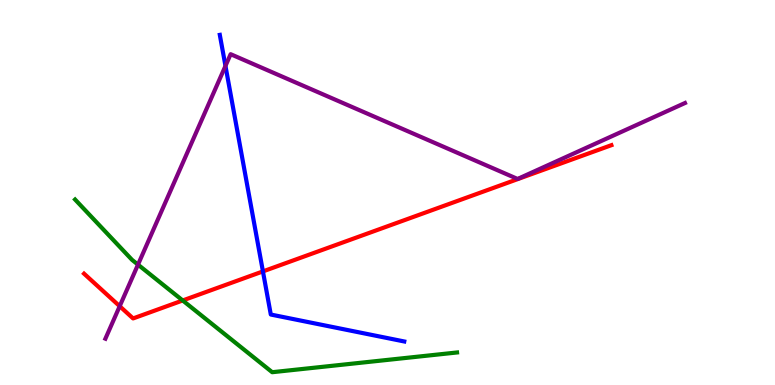[{'lines': ['blue', 'red'], 'intersections': [{'x': 3.39, 'y': 2.95}]}, {'lines': ['green', 'red'], 'intersections': [{'x': 2.36, 'y': 2.2}]}, {'lines': ['purple', 'red'], 'intersections': [{'x': 1.54, 'y': 2.05}]}, {'lines': ['blue', 'green'], 'intersections': []}, {'lines': ['blue', 'purple'], 'intersections': [{'x': 2.91, 'y': 8.29}]}, {'lines': ['green', 'purple'], 'intersections': [{'x': 1.78, 'y': 3.13}]}]